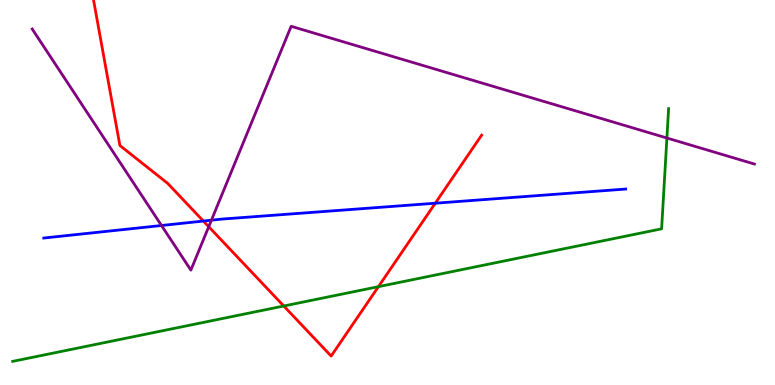[{'lines': ['blue', 'red'], 'intersections': [{'x': 2.62, 'y': 4.26}, {'x': 5.62, 'y': 4.72}]}, {'lines': ['green', 'red'], 'intersections': [{'x': 3.66, 'y': 2.05}, {'x': 4.88, 'y': 2.55}]}, {'lines': ['purple', 'red'], 'intersections': [{'x': 2.69, 'y': 4.11}]}, {'lines': ['blue', 'green'], 'intersections': []}, {'lines': ['blue', 'purple'], 'intersections': [{'x': 2.08, 'y': 4.14}, {'x': 2.73, 'y': 4.28}]}, {'lines': ['green', 'purple'], 'intersections': [{'x': 8.61, 'y': 6.42}]}]